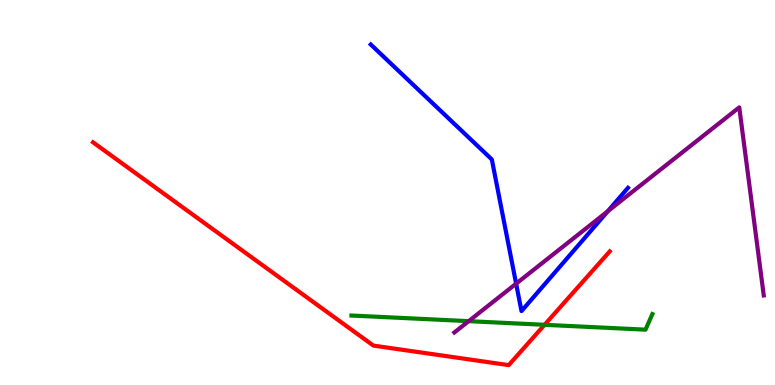[{'lines': ['blue', 'red'], 'intersections': []}, {'lines': ['green', 'red'], 'intersections': [{'x': 7.03, 'y': 1.56}]}, {'lines': ['purple', 'red'], 'intersections': []}, {'lines': ['blue', 'green'], 'intersections': []}, {'lines': ['blue', 'purple'], 'intersections': [{'x': 6.66, 'y': 2.63}, {'x': 7.84, 'y': 4.51}]}, {'lines': ['green', 'purple'], 'intersections': [{'x': 6.05, 'y': 1.66}]}]